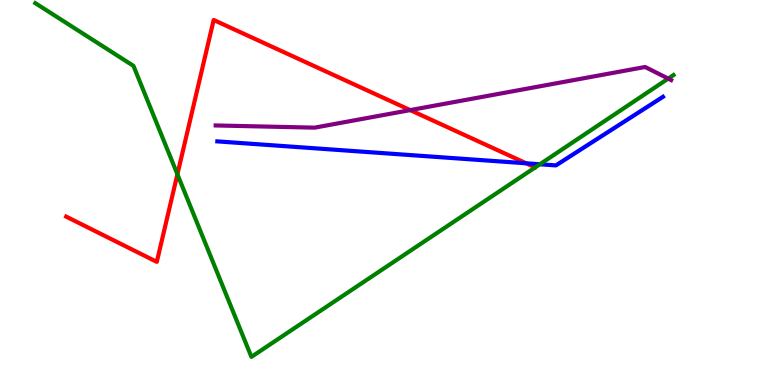[{'lines': ['blue', 'red'], 'intersections': [{'x': 6.79, 'y': 5.76}]}, {'lines': ['green', 'red'], 'intersections': [{'x': 2.29, 'y': 5.47}]}, {'lines': ['purple', 'red'], 'intersections': [{'x': 5.29, 'y': 7.14}]}, {'lines': ['blue', 'green'], 'intersections': [{'x': 6.97, 'y': 5.73}]}, {'lines': ['blue', 'purple'], 'intersections': []}, {'lines': ['green', 'purple'], 'intersections': [{'x': 8.62, 'y': 7.96}]}]